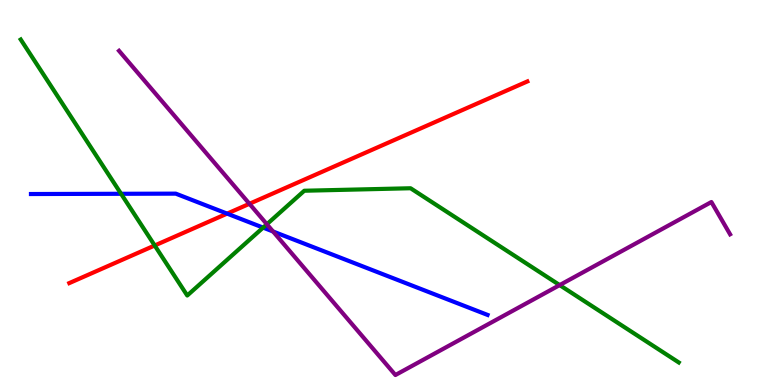[{'lines': ['blue', 'red'], 'intersections': [{'x': 2.93, 'y': 4.45}]}, {'lines': ['green', 'red'], 'intersections': [{'x': 2.0, 'y': 3.62}]}, {'lines': ['purple', 'red'], 'intersections': [{'x': 3.22, 'y': 4.71}]}, {'lines': ['blue', 'green'], 'intersections': [{'x': 1.56, 'y': 4.97}, {'x': 3.39, 'y': 4.09}]}, {'lines': ['blue', 'purple'], 'intersections': [{'x': 3.52, 'y': 3.99}]}, {'lines': ['green', 'purple'], 'intersections': [{'x': 3.44, 'y': 4.18}, {'x': 7.22, 'y': 2.6}]}]